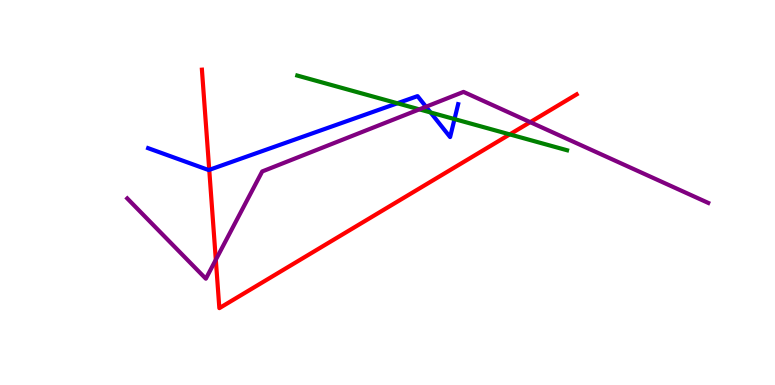[{'lines': ['blue', 'red'], 'intersections': [{'x': 2.7, 'y': 5.59}]}, {'lines': ['green', 'red'], 'intersections': [{'x': 6.58, 'y': 6.51}]}, {'lines': ['purple', 'red'], 'intersections': [{'x': 2.78, 'y': 3.25}, {'x': 6.84, 'y': 6.83}]}, {'lines': ['blue', 'green'], 'intersections': [{'x': 5.13, 'y': 7.32}, {'x': 5.56, 'y': 7.08}, {'x': 5.86, 'y': 6.91}]}, {'lines': ['blue', 'purple'], 'intersections': [{'x': 5.5, 'y': 7.23}]}, {'lines': ['green', 'purple'], 'intersections': [{'x': 5.41, 'y': 7.16}]}]